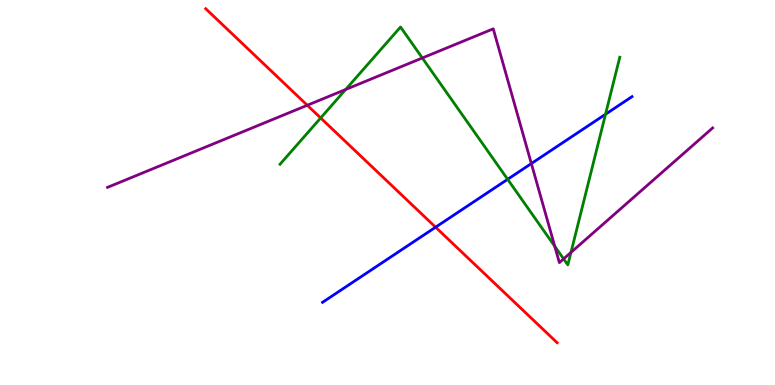[{'lines': ['blue', 'red'], 'intersections': [{'x': 5.62, 'y': 4.1}]}, {'lines': ['green', 'red'], 'intersections': [{'x': 4.14, 'y': 6.94}]}, {'lines': ['purple', 'red'], 'intersections': [{'x': 3.97, 'y': 7.27}]}, {'lines': ['blue', 'green'], 'intersections': [{'x': 6.55, 'y': 5.34}, {'x': 7.81, 'y': 7.03}]}, {'lines': ['blue', 'purple'], 'intersections': [{'x': 6.86, 'y': 5.75}]}, {'lines': ['green', 'purple'], 'intersections': [{'x': 4.46, 'y': 7.68}, {'x': 5.45, 'y': 8.49}, {'x': 7.16, 'y': 3.6}, {'x': 7.27, 'y': 3.28}, {'x': 7.37, 'y': 3.44}]}]